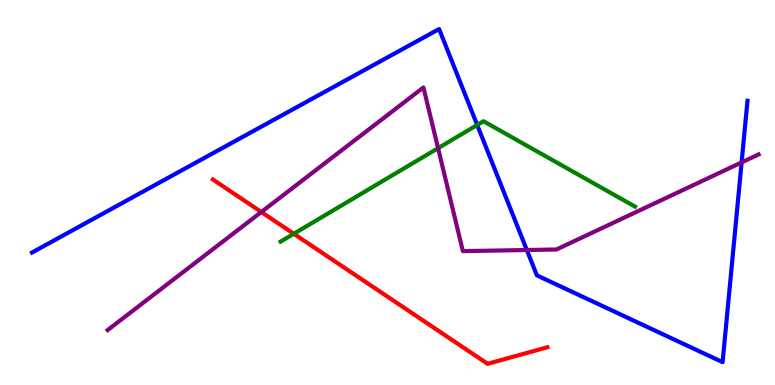[{'lines': ['blue', 'red'], 'intersections': []}, {'lines': ['green', 'red'], 'intersections': [{'x': 3.79, 'y': 3.93}]}, {'lines': ['purple', 'red'], 'intersections': [{'x': 3.37, 'y': 4.49}]}, {'lines': ['blue', 'green'], 'intersections': [{'x': 6.16, 'y': 6.75}]}, {'lines': ['blue', 'purple'], 'intersections': [{'x': 6.8, 'y': 3.51}, {'x': 9.57, 'y': 5.78}]}, {'lines': ['green', 'purple'], 'intersections': [{'x': 5.65, 'y': 6.15}]}]